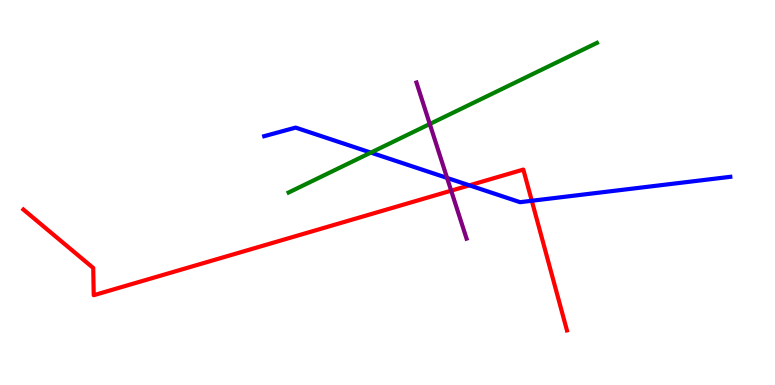[{'lines': ['blue', 'red'], 'intersections': [{'x': 6.06, 'y': 5.19}, {'x': 6.86, 'y': 4.79}]}, {'lines': ['green', 'red'], 'intersections': []}, {'lines': ['purple', 'red'], 'intersections': [{'x': 5.82, 'y': 5.05}]}, {'lines': ['blue', 'green'], 'intersections': [{'x': 4.79, 'y': 6.04}]}, {'lines': ['blue', 'purple'], 'intersections': [{'x': 5.77, 'y': 5.38}]}, {'lines': ['green', 'purple'], 'intersections': [{'x': 5.55, 'y': 6.78}]}]